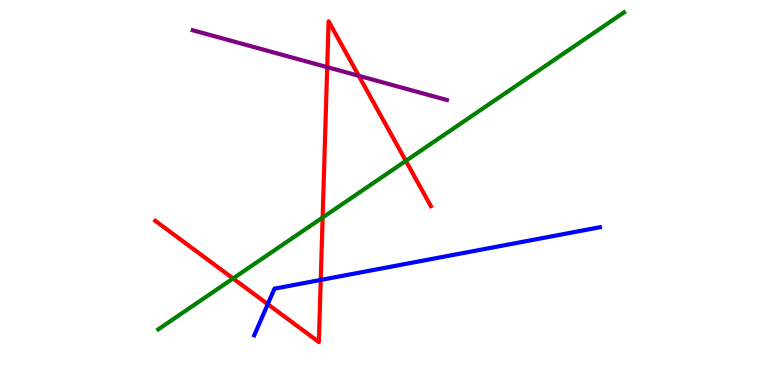[{'lines': ['blue', 'red'], 'intersections': [{'x': 3.46, 'y': 2.1}, {'x': 4.14, 'y': 2.73}]}, {'lines': ['green', 'red'], 'intersections': [{'x': 3.01, 'y': 2.77}, {'x': 4.16, 'y': 4.35}, {'x': 5.24, 'y': 5.82}]}, {'lines': ['purple', 'red'], 'intersections': [{'x': 4.22, 'y': 8.26}, {'x': 4.63, 'y': 8.03}]}, {'lines': ['blue', 'green'], 'intersections': []}, {'lines': ['blue', 'purple'], 'intersections': []}, {'lines': ['green', 'purple'], 'intersections': []}]